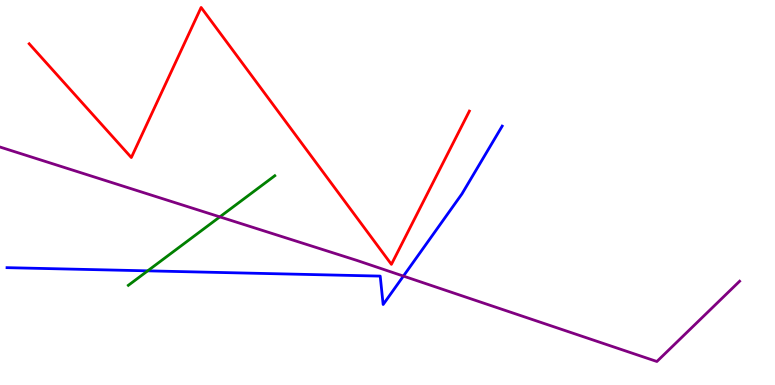[{'lines': ['blue', 'red'], 'intersections': []}, {'lines': ['green', 'red'], 'intersections': []}, {'lines': ['purple', 'red'], 'intersections': []}, {'lines': ['blue', 'green'], 'intersections': [{'x': 1.91, 'y': 2.97}]}, {'lines': ['blue', 'purple'], 'intersections': [{'x': 5.21, 'y': 2.83}]}, {'lines': ['green', 'purple'], 'intersections': [{'x': 2.84, 'y': 4.37}]}]